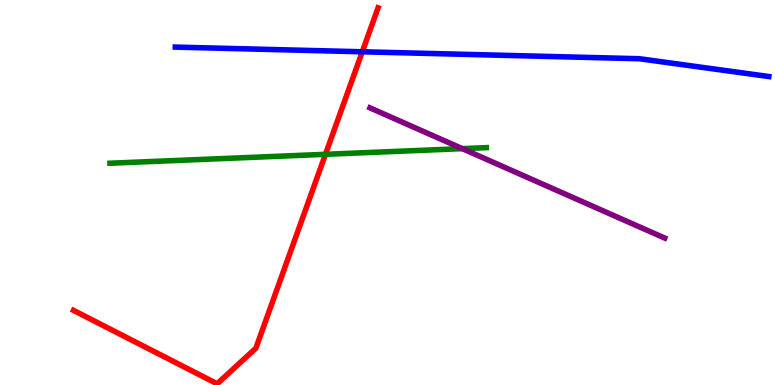[{'lines': ['blue', 'red'], 'intersections': [{'x': 4.67, 'y': 8.66}]}, {'lines': ['green', 'red'], 'intersections': [{'x': 4.2, 'y': 5.99}]}, {'lines': ['purple', 'red'], 'intersections': []}, {'lines': ['blue', 'green'], 'intersections': []}, {'lines': ['blue', 'purple'], 'intersections': []}, {'lines': ['green', 'purple'], 'intersections': [{'x': 5.97, 'y': 6.14}]}]